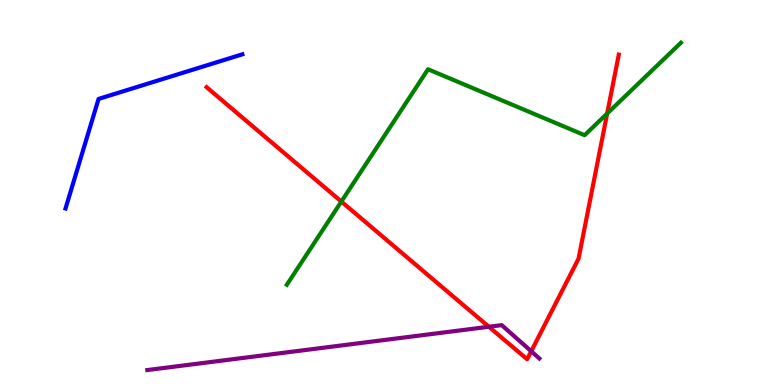[{'lines': ['blue', 'red'], 'intersections': []}, {'lines': ['green', 'red'], 'intersections': [{'x': 4.4, 'y': 4.76}, {'x': 7.83, 'y': 7.05}]}, {'lines': ['purple', 'red'], 'intersections': [{'x': 6.31, 'y': 1.51}, {'x': 6.85, 'y': 0.876}]}, {'lines': ['blue', 'green'], 'intersections': []}, {'lines': ['blue', 'purple'], 'intersections': []}, {'lines': ['green', 'purple'], 'intersections': []}]